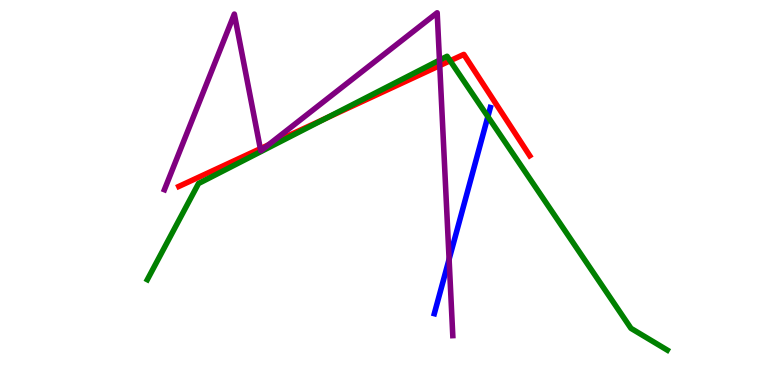[{'lines': ['blue', 'red'], 'intersections': []}, {'lines': ['green', 'red'], 'intersections': [{'x': 4.21, 'y': 6.93}, {'x': 5.81, 'y': 8.42}]}, {'lines': ['purple', 'red'], 'intersections': [{'x': 3.36, 'y': 6.14}, {'x': 3.46, 'y': 6.23}, {'x': 5.67, 'y': 8.3}]}, {'lines': ['blue', 'green'], 'intersections': [{'x': 6.3, 'y': 6.97}]}, {'lines': ['blue', 'purple'], 'intersections': [{'x': 5.79, 'y': 3.27}]}, {'lines': ['green', 'purple'], 'intersections': [{'x': 5.67, 'y': 8.44}]}]